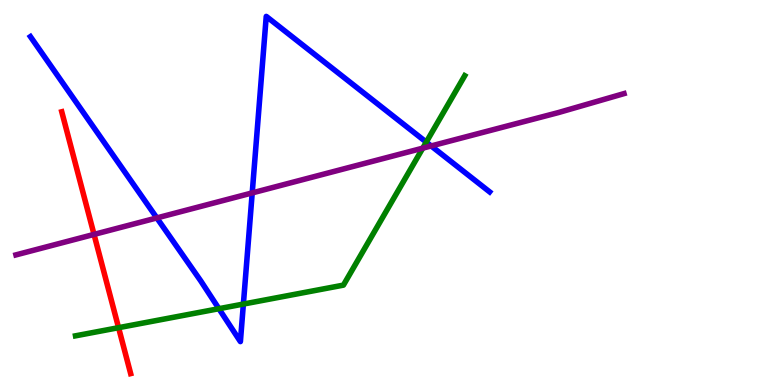[{'lines': ['blue', 'red'], 'intersections': []}, {'lines': ['green', 'red'], 'intersections': [{'x': 1.53, 'y': 1.49}]}, {'lines': ['purple', 'red'], 'intersections': [{'x': 1.21, 'y': 3.91}]}, {'lines': ['blue', 'green'], 'intersections': [{'x': 2.82, 'y': 1.98}, {'x': 3.14, 'y': 2.1}, {'x': 5.5, 'y': 6.31}]}, {'lines': ['blue', 'purple'], 'intersections': [{'x': 2.02, 'y': 4.34}, {'x': 3.25, 'y': 4.99}, {'x': 5.56, 'y': 6.21}]}, {'lines': ['green', 'purple'], 'intersections': [{'x': 5.46, 'y': 6.15}]}]